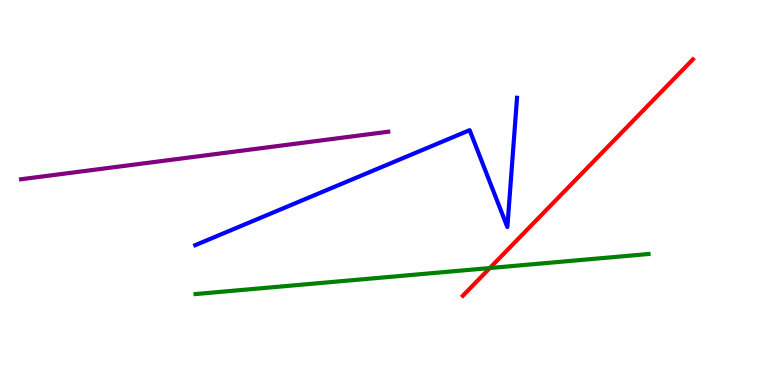[{'lines': ['blue', 'red'], 'intersections': []}, {'lines': ['green', 'red'], 'intersections': [{'x': 6.32, 'y': 3.04}]}, {'lines': ['purple', 'red'], 'intersections': []}, {'lines': ['blue', 'green'], 'intersections': []}, {'lines': ['blue', 'purple'], 'intersections': []}, {'lines': ['green', 'purple'], 'intersections': []}]